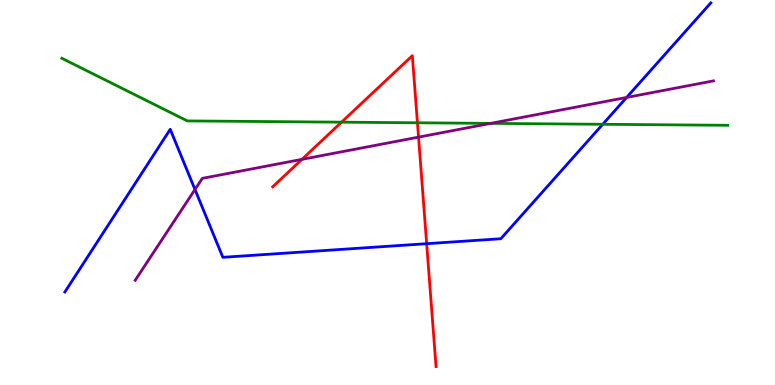[{'lines': ['blue', 'red'], 'intersections': [{'x': 5.51, 'y': 3.67}]}, {'lines': ['green', 'red'], 'intersections': [{'x': 4.41, 'y': 6.83}, {'x': 5.39, 'y': 6.81}]}, {'lines': ['purple', 'red'], 'intersections': [{'x': 3.9, 'y': 5.86}, {'x': 5.4, 'y': 6.44}]}, {'lines': ['blue', 'green'], 'intersections': [{'x': 7.78, 'y': 6.77}]}, {'lines': ['blue', 'purple'], 'intersections': [{'x': 2.52, 'y': 5.08}, {'x': 8.09, 'y': 7.47}]}, {'lines': ['green', 'purple'], 'intersections': [{'x': 6.33, 'y': 6.8}]}]